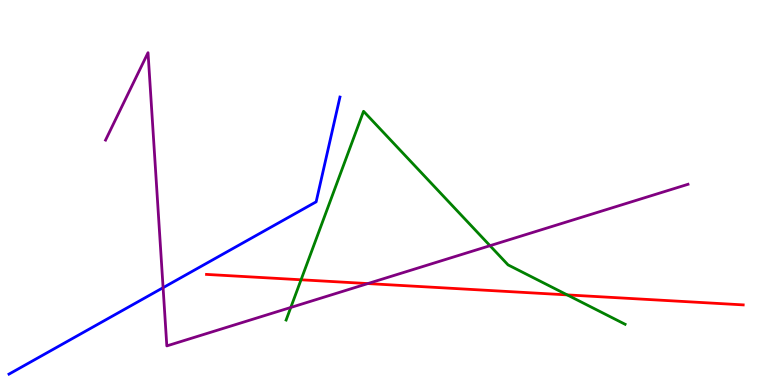[{'lines': ['blue', 'red'], 'intersections': []}, {'lines': ['green', 'red'], 'intersections': [{'x': 3.88, 'y': 2.73}, {'x': 7.32, 'y': 2.34}]}, {'lines': ['purple', 'red'], 'intersections': [{'x': 4.75, 'y': 2.63}]}, {'lines': ['blue', 'green'], 'intersections': []}, {'lines': ['blue', 'purple'], 'intersections': [{'x': 2.1, 'y': 2.53}]}, {'lines': ['green', 'purple'], 'intersections': [{'x': 3.75, 'y': 2.01}, {'x': 6.32, 'y': 3.62}]}]